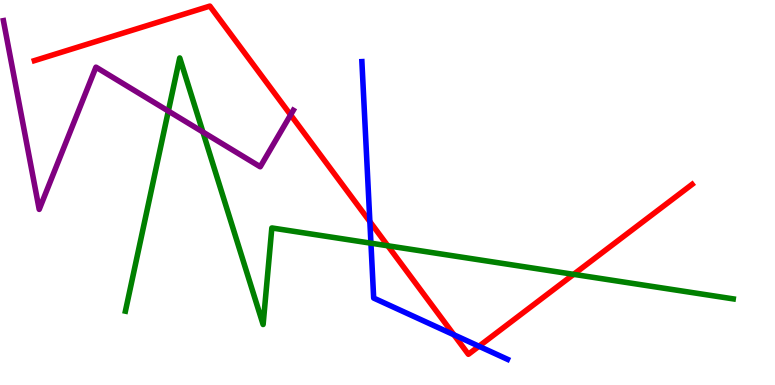[{'lines': ['blue', 'red'], 'intersections': [{'x': 4.77, 'y': 4.24}, {'x': 5.86, 'y': 1.3}, {'x': 6.18, 'y': 1.01}]}, {'lines': ['green', 'red'], 'intersections': [{'x': 5.0, 'y': 3.62}, {'x': 7.4, 'y': 2.87}]}, {'lines': ['purple', 'red'], 'intersections': [{'x': 3.75, 'y': 7.02}]}, {'lines': ['blue', 'green'], 'intersections': [{'x': 4.79, 'y': 3.68}]}, {'lines': ['blue', 'purple'], 'intersections': []}, {'lines': ['green', 'purple'], 'intersections': [{'x': 2.17, 'y': 7.12}, {'x': 2.62, 'y': 6.57}]}]